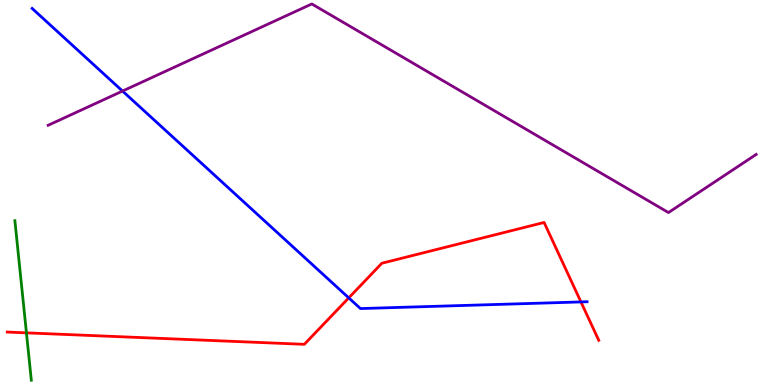[{'lines': ['blue', 'red'], 'intersections': [{'x': 4.5, 'y': 2.26}, {'x': 7.5, 'y': 2.16}]}, {'lines': ['green', 'red'], 'intersections': [{'x': 0.341, 'y': 1.35}]}, {'lines': ['purple', 'red'], 'intersections': []}, {'lines': ['blue', 'green'], 'intersections': []}, {'lines': ['blue', 'purple'], 'intersections': [{'x': 1.58, 'y': 7.63}]}, {'lines': ['green', 'purple'], 'intersections': []}]